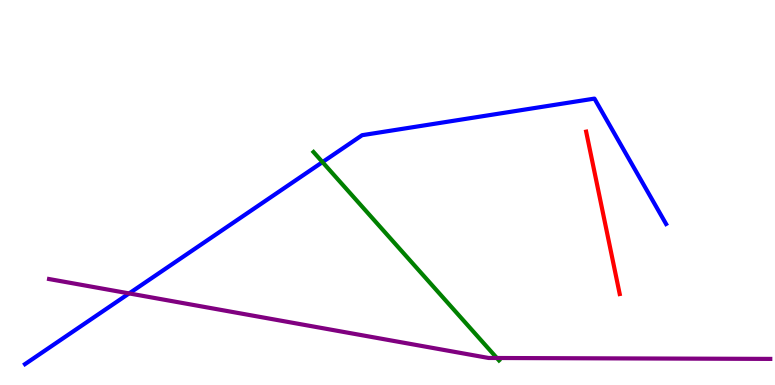[{'lines': ['blue', 'red'], 'intersections': []}, {'lines': ['green', 'red'], 'intersections': []}, {'lines': ['purple', 'red'], 'intersections': []}, {'lines': ['blue', 'green'], 'intersections': [{'x': 4.16, 'y': 5.79}]}, {'lines': ['blue', 'purple'], 'intersections': [{'x': 1.67, 'y': 2.38}]}, {'lines': ['green', 'purple'], 'intersections': [{'x': 6.41, 'y': 0.701}]}]